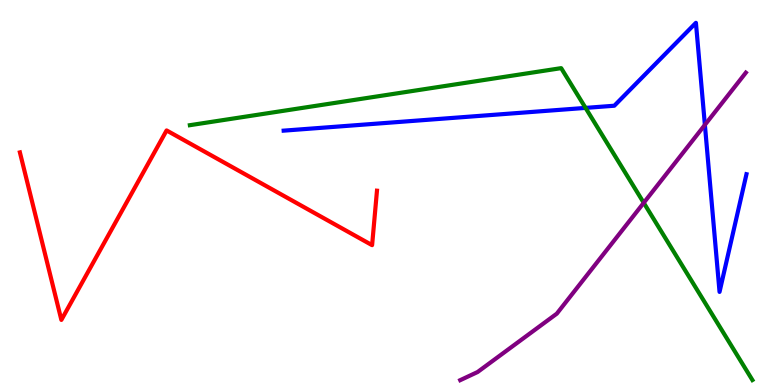[{'lines': ['blue', 'red'], 'intersections': []}, {'lines': ['green', 'red'], 'intersections': []}, {'lines': ['purple', 'red'], 'intersections': []}, {'lines': ['blue', 'green'], 'intersections': [{'x': 7.56, 'y': 7.2}]}, {'lines': ['blue', 'purple'], 'intersections': [{'x': 9.1, 'y': 6.76}]}, {'lines': ['green', 'purple'], 'intersections': [{'x': 8.31, 'y': 4.73}]}]